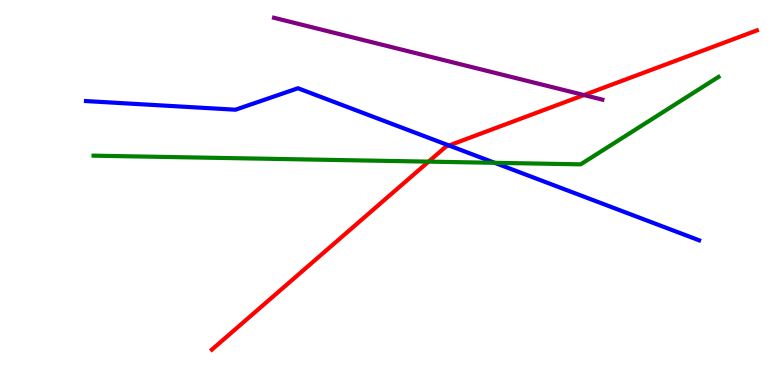[{'lines': ['blue', 'red'], 'intersections': [{'x': 5.79, 'y': 6.22}]}, {'lines': ['green', 'red'], 'intersections': [{'x': 5.53, 'y': 5.8}]}, {'lines': ['purple', 'red'], 'intersections': [{'x': 7.53, 'y': 7.53}]}, {'lines': ['blue', 'green'], 'intersections': [{'x': 6.38, 'y': 5.77}]}, {'lines': ['blue', 'purple'], 'intersections': []}, {'lines': ['green', 'purple'], 'intersections': []}]